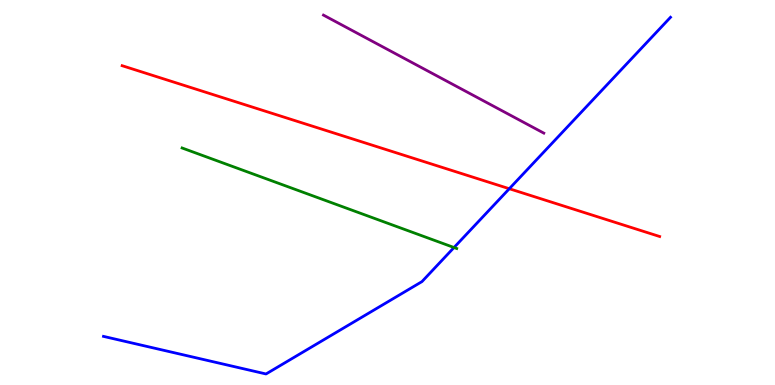[{'lines': ['blue', 'red'], 'intersections': [{'x': 6.57, 'y': 5.1}]}, {'lines': ['green', 'red'], 'intersections': []}, {'lines': ['purple', 'red'], 'intersections': []}, {'lines': ['blue', 'green'], 'intersections': [{'x': 5.86, 'y': 3.57}]}, {'lines': ['blue', 'purple'], 'intersections': []}, {'lines': ['green', 'purple'], 'intersections': []}]